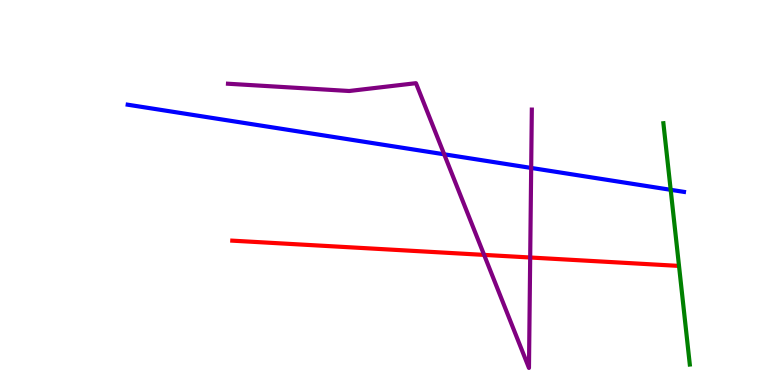[{'lines': ['blue', 'red'], 'intersections': []}, {'lines': ['green', 'red'], 'intersections': []}, {'lines': ['purple', 'red'], 'intersections': [{'x': 6.25, 'y': 3.38}, {'x': 6.84, 'y': 3.31}]}, {'lines': ['blue', 'green'], 'intersections': [{'x': 8.65, 'y': 5.07}]}, {'lines': ['blue', 'purple'], 'intersections': [{'x': 5.73, 'y': 5.99}, {'x': 6.85, 'y': 5.64}]}, {'lines': ['green', 'purple'], 'intersections': []}]